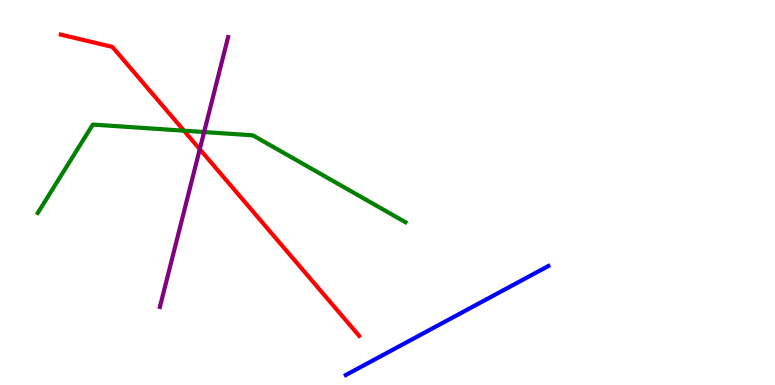[{'lines': ['blue', 'red'], 'intersections': []}, {'lines': ['green', 'red'], 'intersections': [{'x': 2.37, 'y': 6.61}]}, {'lines': ['purple', 'red'], 'intersections': [{'x': 2.58, 'y': 6.12}]}, {'lines': ['blue', 'green'], 'intersections': []}, {'lines': ['blue', 'purple'], 'intersections': []}, {'lines': ['green', 'purple'], 'intersections': [{'x': 2.63, 'y': 6.57}]}]